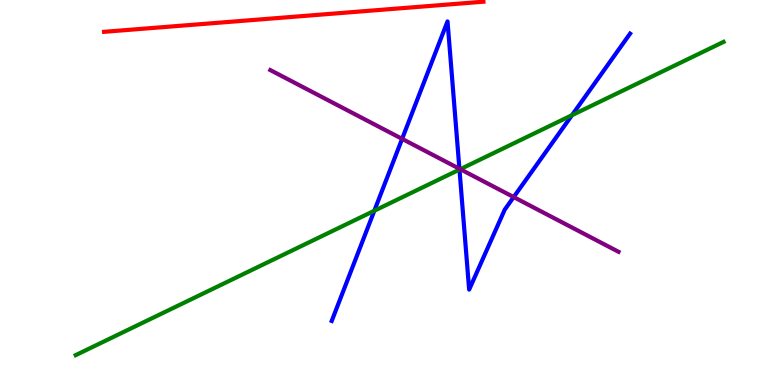[{'lines': ['blue', 'red'], 'intersections': []}, {'lines': ['green', 'red'], 'intersections': []}, {'lines': ['purple', 'red'], 'intersections': []}, {'lines': ['blue', 'green'], 'intersections': [{'x': 4.83, 'y': 4.53}, {'x': 5.93, 'y': 5.6}, {'x': 7.38, 'y': 7.01}]}, {'lines': ['blue', 'purple'], 'intersections': [{'x': 5.19, 'y': 6.39}, {'x': 5.93, 'y': 5.62}, {'x': 6.63, 'y': 4.88}]}, {'lines': ['green', 'purple'], 'intersections': [{'x': 5.94, 'y': 5.61}]}]